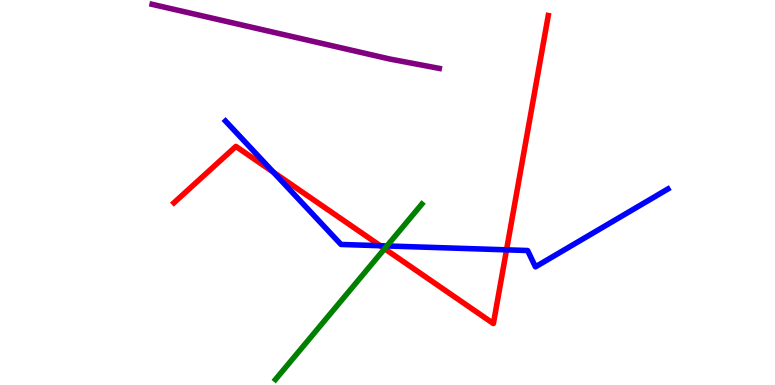[{'lines': ['blue', 'red'], 'intersections': [{'x': 3.53, 'y': 5.53}, {'x': 4.91, 'y': 3.62}, {'x': 6.54, 'y': 3.51}]}, {'lines': ['green', 'red'], 'intersections': [{'x': 4.96, 'y': 3.54}]}, {'lines': ['purple', 'red'], 'intersections': []}, {'lines': ['blue', 'green'], 'intersections': [{'x': 4.99, 'y': 3.61}]}, {'lines': ['blue', 'purple'], 'intersections': []}, {'lines': ['green', 'purple'], 'intersections': []}]